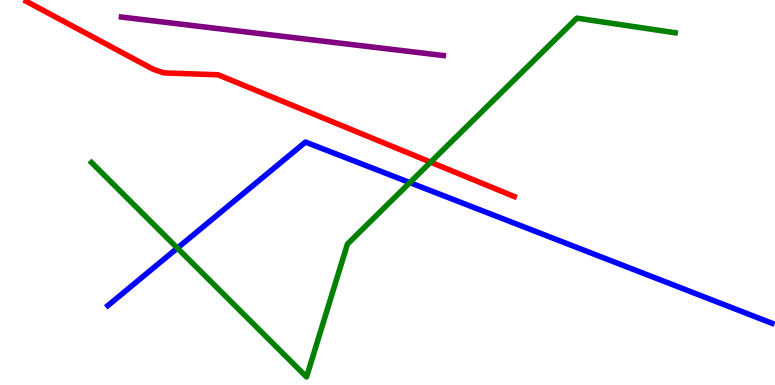[{'lines': ['blue', 'red'], 'intersections': []}, {'lines': ['green', 'red'], 'intersections': [{'x': 5.56, 'y': 5.79}]}, {'lines': ['purple', 'red'], 'intersections': []}, {'lines': ['blue', 'green'], 'intersections': [{'x': 2.29, 'y': 3.56}, {'x': 5.29, 'y': 5.26}]}, {'lines': ['blue', 'purple'], 'intersections': []}, {'lines': ['green', 'purple'], 'intersections': []}]